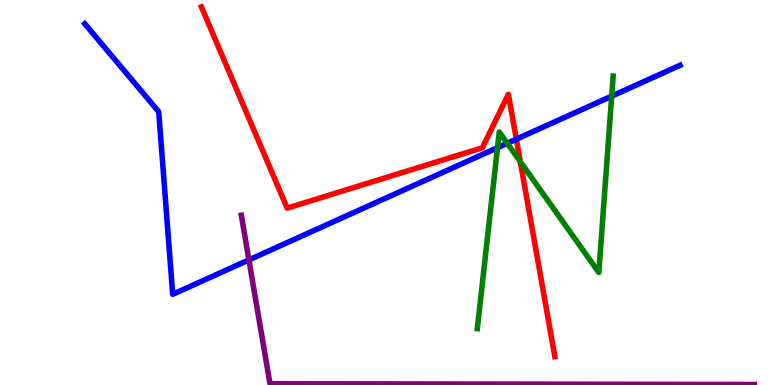[{'lines': ['blue', 'red'], 'intersections': [{'x': 6.66, 'y': 6.38}]}, {'lines': ['green', 'red'], 'intersections': [{'x': 6.71, 'y': 5.8}]}, {'lines': ['purple', 'red'], 'intersections': []}, {'lines': ['blue', 'green'], 'intersections': [{'x': 6.42, 'y': 6.16}, {'x': 6.55, 'y': 6.28}, {'x': 7.89, 'y': 7.5}]}, {'lines': ['blue', 'purple'], 'intersections': [{'x': 3.21, 'y': 3.25}]}, {'lines': ['green', 'purple'], 'intersections': []}]